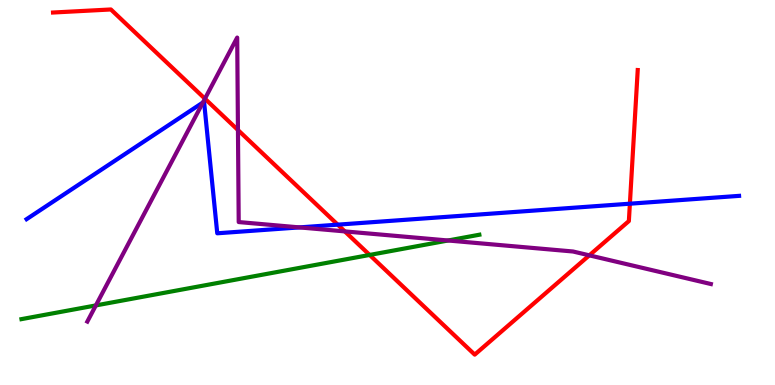[{'lines': ['blue', 'red'], 'intersections': [{'x': 4.36, 'y': 4.16}, {'x': 8.13, 'y': 4.71}]}, {'lines': ['green', 'red'], 'intersections': [{'x': 4.77, 'y': 3.38}]}, {'lines': ['purple', 'red'], 'intersections': [{'x': 2.64, 'y': 7.44}, {'x': 3.07, 'y': 6.62}, {'x': 4.45, 'y': 3.99}, {'x': 7.6, 'y': 3.37}]}, {'lines': ['blue', 'green'], 'intersections': []}, {'lines': ['blue', 'purple'], 'intersections': [{'x': 2.62, 'y': 7.34}, {'x': 3.86, 'y': 4.09}]}, {'lines': ['green', 'purple'], 'intersections': [{'x': 1.24, 'y': 2.07}, {'x': 5.78, 'y': 3.75}]}]